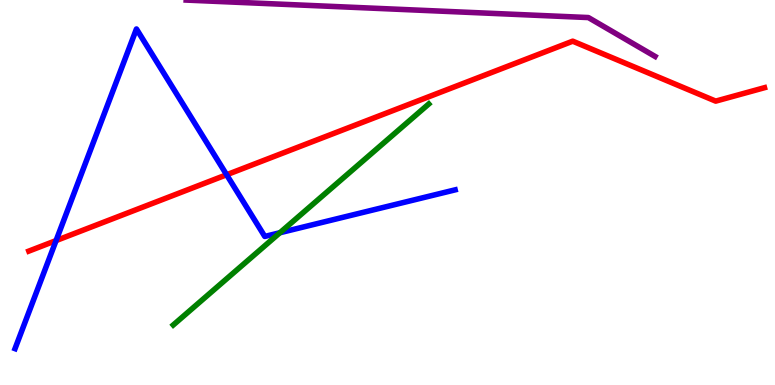[{'lines': ['blue', 'red'], 'intersections': [{'x': 0.723, 'y': 3.75}, {'x': 2.92, 'y': 5.46}]}, {'lines': ['green', 'red'], 'intersections': []}, {'lines': ['purple', 'red'], 'intersections': []}, {'lines': ['blue', 'green'], 'intersections': [{'x': 3.61, 'y': 3.95}]}, {'lines': ['blue', 'purple'], 'intersections': []}, {'lines': ['green', 'purple'], 'intersections': []}]